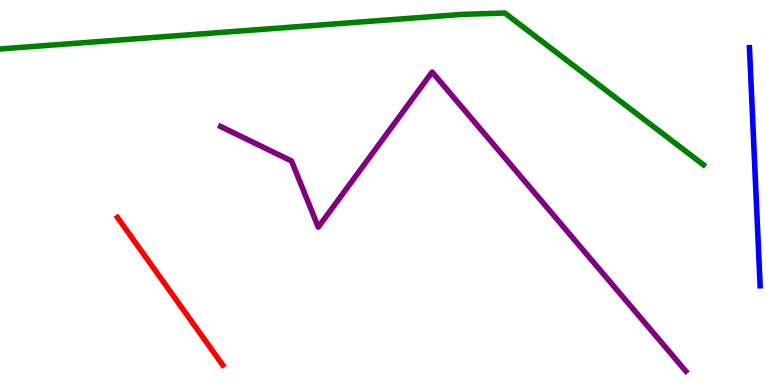[{'lines': ['blue', 'red'], 'intersections': []}, {'lines': ['green', 'red'], 'intersections': []}, {'lines': ['purple', 'red'], 'intersections': []}, {'lines': ['blue', 'green'], 'intersections': []}, {'lines': ['blue', 'purple'], 'intersections': []}, {'lines': ['green', 'purple'], 'intersections': []}]